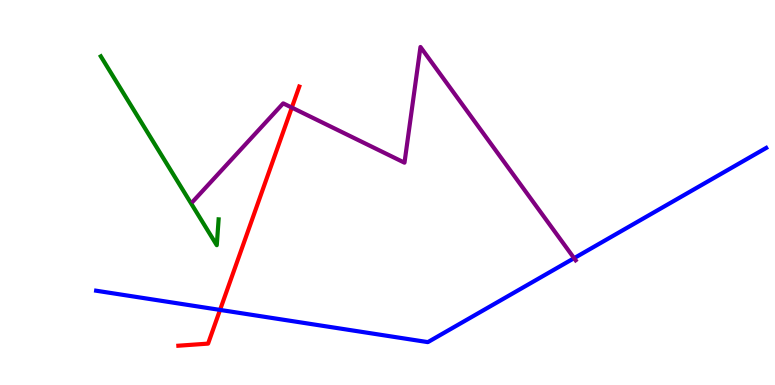[{'lines': ['blue', 'red'], 'intersections': [{'x': 2.84, 'y': 1.95}]}, {'lines': ['green', 'red'], 'intersections': []}, {'lines': ['purple', 'red'], 'intersections': [{'x': 3.77, 'y': 7.21}]}, {'lines': ['blue', 'green'], 'intersections': []}, {'lines': ['blue', 'purple'], 'intersections': [{'x': 7.41, 'y': 3.29}]}, {'lines': ['green', 'purple'], 'intersections': []}]